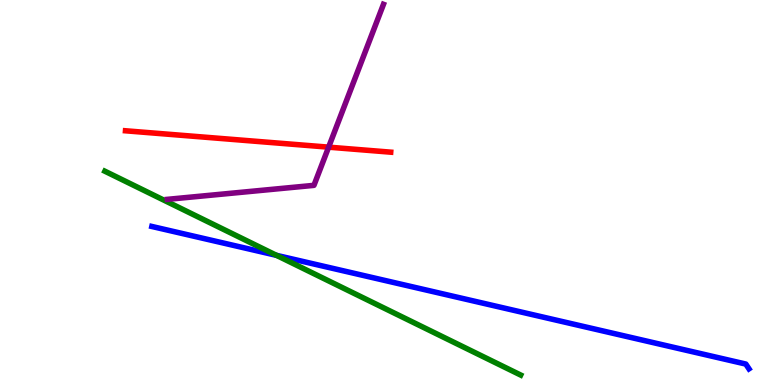[{'lines': ['blue', 'red'], 'intersections': []}, {'lines': ['green', 'red'], 'intersections': []}, {'lines': ['purple', 'red'], 'intersections': [{'x': 4.24, 'y': 6.18}]}, {'lines': ['blue', 'green'], 'intersections': [{'x': 3.57, 'y': 3.37}]}, {'lines': ['blue', 'purple'], 'intersections': []}, {'lines': ['green', 'purple'], 'intersections': []}]